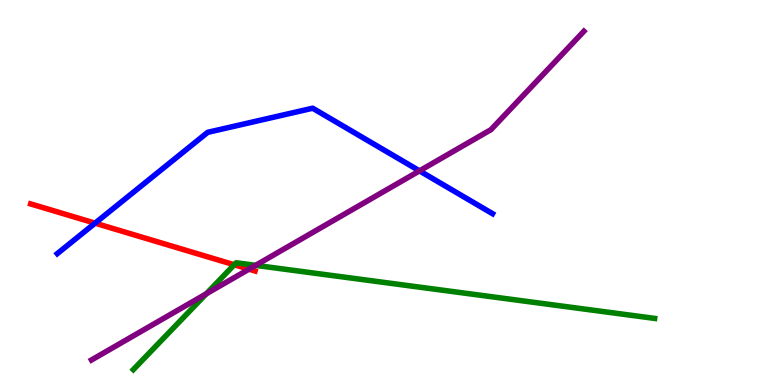[{'lines': ['blue', 'red'], 'intersections': [{'x': 1.23, 'y': 4.2}]}, {'lines': ['green', 'red'], 'intersections': [{'x': 3.02, 'y': 3.12}]}, {'lines': ['purple', 'red'], 'intersections': [{'x': 3.21, 'y': 3.01}]}, {'lines': ['blue', 'green'], 'intersections': []}, {'lines': ['blue', 'purple'], 'intersections': [{'x': 5.41, 'y': 5.56}]}, {'lines': ['green', 'purple'], 'intersections': [{'x': 2.66, 'y': 2.37}, {'x': 3.3, 'y': 3.11}]}]